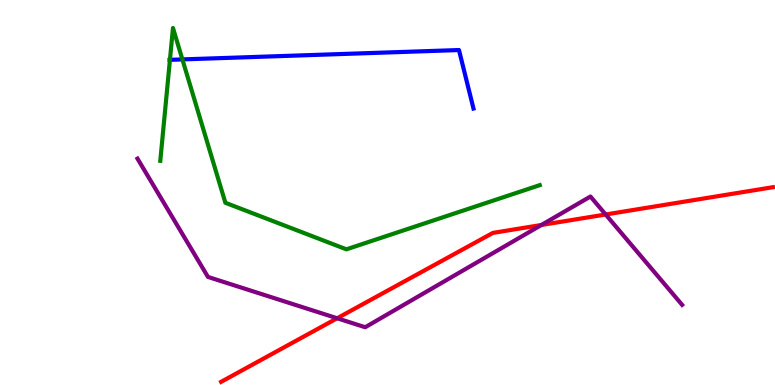[{'lines': ['blue', 'red'], 'intersections': []}, {'lines': ['green', 'red'], 'intersections': []}, {'lines': ['purple', 'red'], 'intersections': [{'x': 4.35, 'y': 1.73}, {'x': 6.99, 'y': 4.16}, {'x': 7.81, 'y': 4.43}]}, {'lines': ['blue', 'green'], 'intersections': [{'x': 2.19, 'y': 8.45}, {'x': 2.35, 'y': 8.46}]}, {'lines': ['blue', 'purple'], 'intersections': []}, {'lines': ['green', 'purple'], 'intersections': []}]